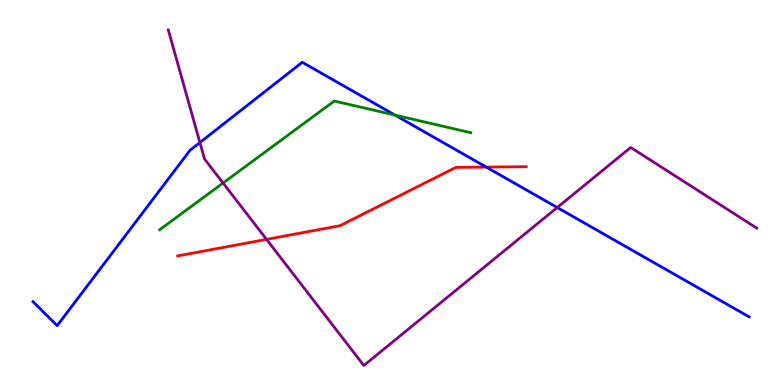[{'lines': ['blue', 'red'], 'intersections': [{'x': 6.27, 'y': 5.66}]}, {'lines': ['green', 'red'], 'intersections': []}, {'lines': ['purple', 'red'], 'intersections': [{'x': 3.44, 'y': 3.78}]}, {'lines': ['blue', 'green'], 'intersections': [{'x': 5.1, 'y': 7.01}]}, {'lines': ['blue', 'purple'], 'intersections': [{'x': 2.58, 'y': 6.3}, {'x': 7.19, 'y': 4.61}]}, {'lines': ['green', 'purple'], 'intersections': [{'x': 2.88, 'y': 5.25}]}]